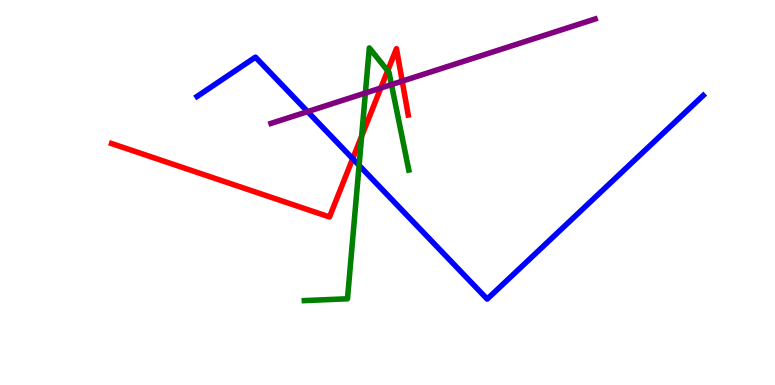[{'lines': ['blue', 'red'], 'intersections': [{'x': 4.55, 'y': 5.88}]}, {'lines': ['green', 'red'], 'intersections': [{'x': 4.67, 'y': 6.46}, {'x': 5.0, 'y': 8.16}]}, {'lines': ['purple', 'red'], 'intersections': [{'x': 4.91, 'y': 7.71}, {'x': 5.19, 'y': 7.89}]}, {'lines': ['blue', 'green'], 'intersections': [{'x': 4.63, 'y': 5.7}]}, {'lines': ['blue', 'purple'], 'intersections': [{'x': 3.97, 'y': 7.1}]}, {'lines': ['green', 'purple'], 'intersections': [{'x': 4.71, 'y': 7.58}, {'x': 5.05, 'y': 7.8}]}]